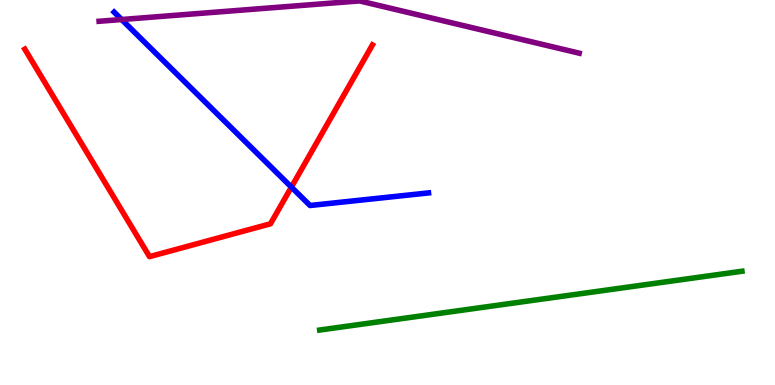[{'lines': ['blue', 'red'], 'intersections': [{'x': 3.76, 'y': 5.14}]}, {'lines': ['green', 'red'], 'intersections': []}, {'lines': ['purple', 'red'], 'intersections': []}, {'lines': ['blue', 'green'], 'intersections': []}, {'lines': ['blue', 'purple'], 'intersections': [{'x': 1.57, 'y': 9.49}]}, {'lines': ['green', 'purple'], 'intersections': []}]